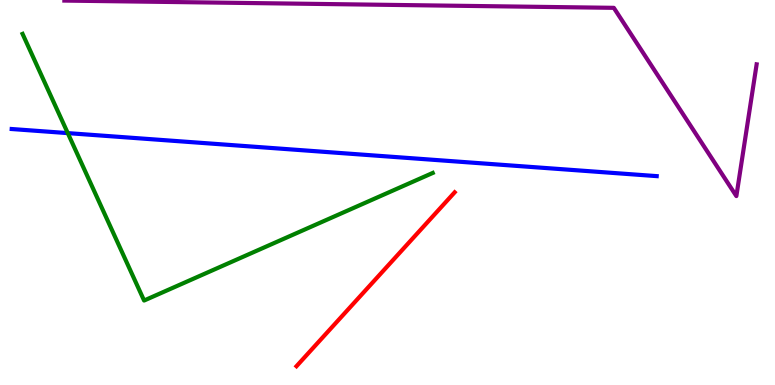[{'lines': ['blue', 'red'], 'intersections': []}, {'lines': ['green', 'red'], 'intersections': []}, {'lines': ['purple', 'red'], 'intersections': []}, {'lines': ['blue', 'green'], 'intersections': [{'x': 0.875, 'y': 6.54}]}, {'lines': ['blue', 'purple'], 'intersections': []}, {'lines': ['green', 'purple'], 'intersections': []}]